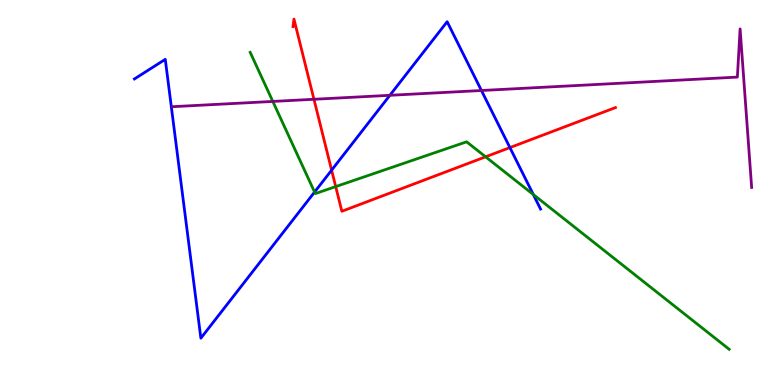[{'lines': ['blue', 'red'], 'intersections': [{'x': 4.28, 'y': 5.58}, {'x': 6.58, 'y': 6.17}]}, {'lines': ['green', 'red'], 'intersections': [{'x': 4.33, 'y': 5.15}, {'x': 6.27, 'y': 5.93}]}, {'lines': ['purple', 'red'], 'intersections': [{'x': 4.05, 'y': 7.42}]}, {'lines': ['blue', 'green'], 'intersections': [{'x': 4.06, 'y': 5.01}, {'x': 6.88, 'y': 4.95}]}, {'lines': ['blue', 'purple'], 'intersections': [{'x': 5.03, 'y': 7.52}, {'x': 6.21, 'y': 7.65}]}, {'lines': ['green', 'purple'], 'intersections': [{'x': 3.52, 'y': 7.37}]}]